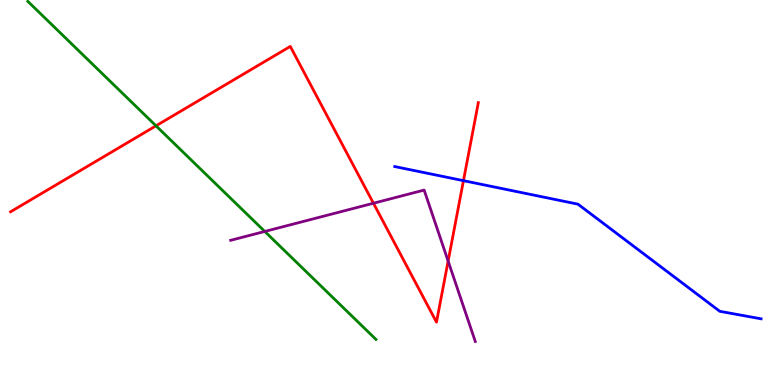[{'lines': ['blue', 'red'], 'intersections': [{'x': 5.98, 'y': 5.31}]}, {'lines': ['green', 'red'], 'intersections': [{'x': 2.01, 'y': 6.73}]}, {'lines': ['purple', 'red'], 'intersections': [{'x': 4.82, 'y': 4.72}, {'x': 5.78, 'y': 3.22}]}, {'lines': ['blue', 'green'], 'intersections': []}, {'lines': ['blue', 'purple'], 'intersections': []}, {'lines': ['green', 'purple'], 'intersections': [{'x': 3.42, 'y': 3.99}]}]